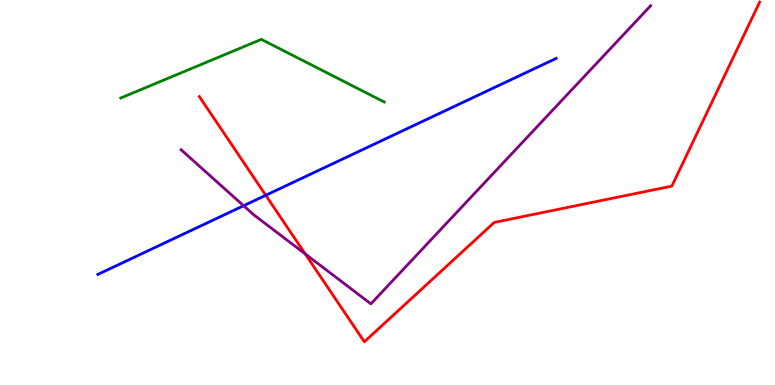[{'lines': ['blue', 'red'], 'intersections': [{'x': 3.43, 'y': 4.93}]}, {'lines': ['green', 'red'], 'intersections': []}, {'lines': ['purple', 'red'], 'intersections': [{'x': 3.94, 'y': 3.4}]}, {'lines': ['blue', 'green'], 'intersections': []}, {'lines': ['blue', 'purple'], 'intersections': [{'x': 3.14, 'y': 4.66}]}, {'lines': ['green', 'purple'], 'intersections': []}]